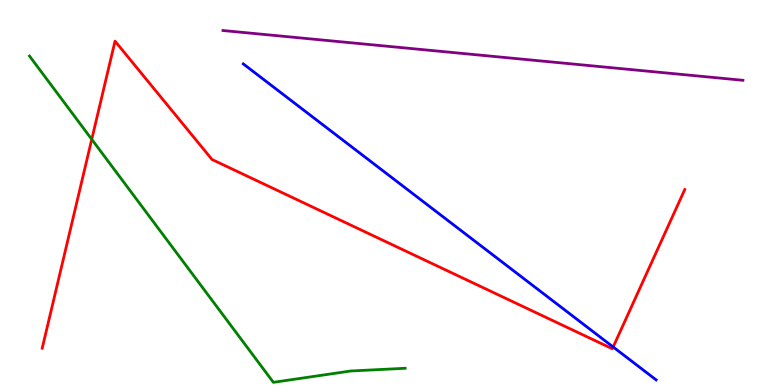[{'lines': ['blue', 'red'], 'intersections': [{'x': 7.91, 'y': 0.987}]}, {'lines': ['green', 'red'], 'intersections': [{'x': 1.18, 'y': 6.38}]}, {'lines': ['purple', 'red'], 'intersections': []}, {'lines': ['blue', 'green'], 'intersections': []}, {'lines': ['blue', 'purple'], 'intersections': []}, {'lines': ['green', 'purple'], 'intersections': []}]